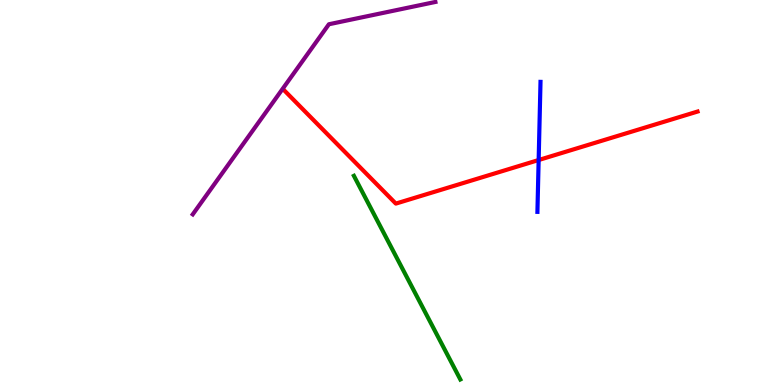[{'lines': ['blue', 'red'], 'intersections': [{'x': 6.95, 'y': 5.84}]}, {'lines': ['green', 'red'], 'intersections': []}, {'lines': ['purple', 'red'], 'intersections': []}, {'lines': ['blue', 'green'], 'intersections': []}, {'lines': ['blue', 'purple'], 'intersections': []}, {'lines': ['green', 'purple'], 'intersections': []}]